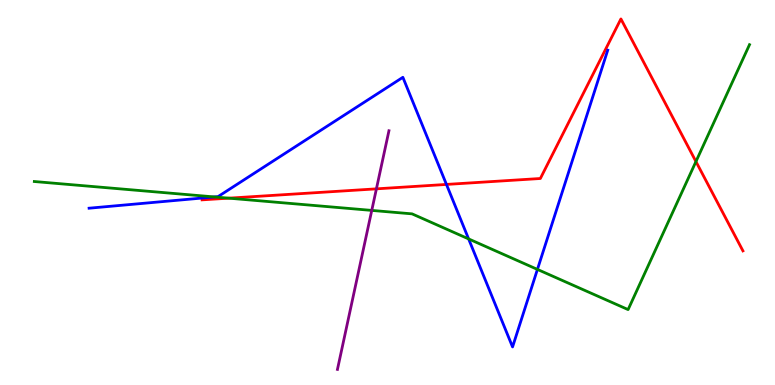[{'lines': ['blue', 'red'], 'intersections': [{'x': 5.76, 'y': 5.21}]}, {'lines': ['green', 'red'], 'intersections': [{'x': 2.95, 'y': 4.85}, {'x': 8.98, 'y': 5.8}]}, {'lines': ['purple', 'red'], 'intersections': [{'x': 4.86, 'y': 5.09}]}, {'lines': ['blue', 'green'], 'intersections': [{'x': 2.77, 'y': 4.88}, {'x': 6.05, 'y': 3.79}, {'x': 6.93, 'y': 3.0}]}, {'lines': ['blue', 'purple'], 'intersections': []}, {'lines': ['green', 'purple'], 'intersections': [{'x': 4.8, 'y': 4.53}]}]